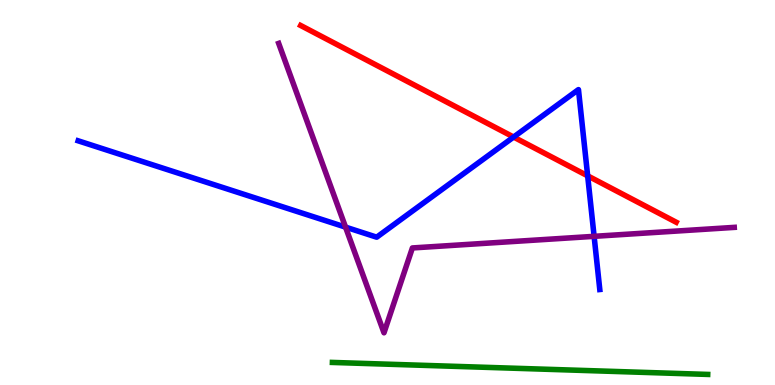[{'lines': ['blue', 'red'], 'intersections': [{'x': 6.63, 'y': 6.44}, {'x': 7.58, 'y': 5.43}]}, {'lines': ['green', 'red'], 'intersections': []}, {'lines': ['purple', 'red'], 'intersections': []}, {'lines': ['blue', 'green'], 'intersections': []}, {'lines': ['blue', 'purple'], 'intersections': [{'x': 4.46, 'y': 4.1}, {'x': 7.67, 'y': 3.86}]}, {'lines': ['green', 'purple'], 'intersections': []}]